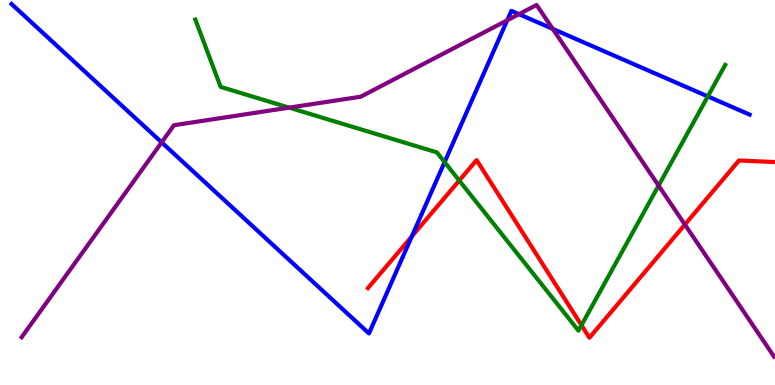[{'lines': ['blue', 'red'], 'intersections': [{'x': 5.31, 'y': 3.86}]}, {'lines': ['green', 'red'], 'intersections': [{'x': 5.93, 'y': 5.31}, {'x': 7.5, 'y': 1.55}]}, {'lines': ['purple', 'red'], 'intersections': [{'x': 8.84, 'y': 4.17}]}, {'lines': ['blue', 'green'], 'intersections': [{'x': 5.74, 'y': 5.79}, {'x': 9.13, 'y': 7.5}]}, {'lines': ['blue', 'purple'], 'intersections': [{'x': 2.09, 'y': 6.3}, {'x': 6.54, 'y': 9.47}, {'x': 6.7, 'y': 9.63}, {'x': 7.13, 'y': 9.25}]}, {'lines': ['green', 'purple'], 'intersections': [{'x': 3.73, 'y': 7.2}, {'x': 8.5, 'y': 5.18}]}]